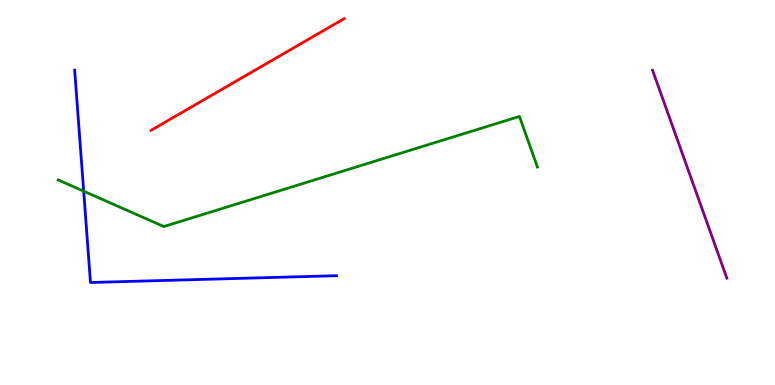[{'lines': ['blue', 'red'], 'intersections': []}, {'lines': ['green', 'red'], 'intersections': []}, {'lines': ['purple', 'red'], 'intersections': []}, {'lines': ['blue', 'green'], 'intersections': [{'x': 1.08, 'y': 5.03}]}, {'lines': ['blue', 'purple'], 'intersections': []}, {'lines': ['green', 'purple'], 'intersections': []}]